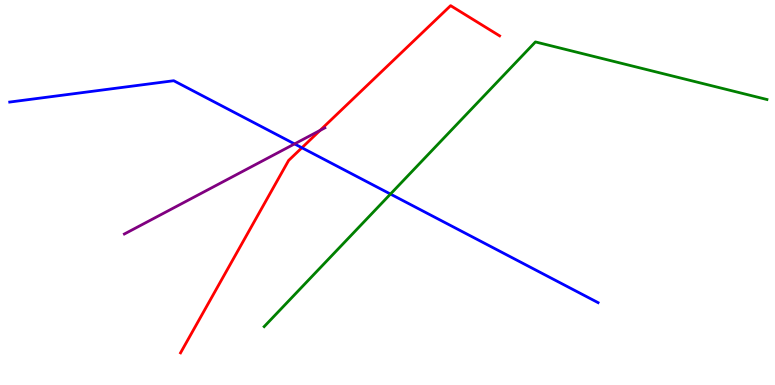[{'lines': ['blue', 'red'], 'intersections': [{'x': 3.9, 'y': 6.16}]}, {'lines': ['green', 'red'], 'intersections': []}, {'lines': ['purple', 'red'], 'intersections': [{'x': 4.13, 'y': 6.61}]}, {'lines': ['blue', 'green'], 'intersections': [{'x': 5.04, 'y': 4.96}]}, {'lines': ['blue', 'purple'], 'intersections': [{'x': 3.8, 'y': 6.26}]}, {'lines': ['green', 'purple'], 'intersections': []}]